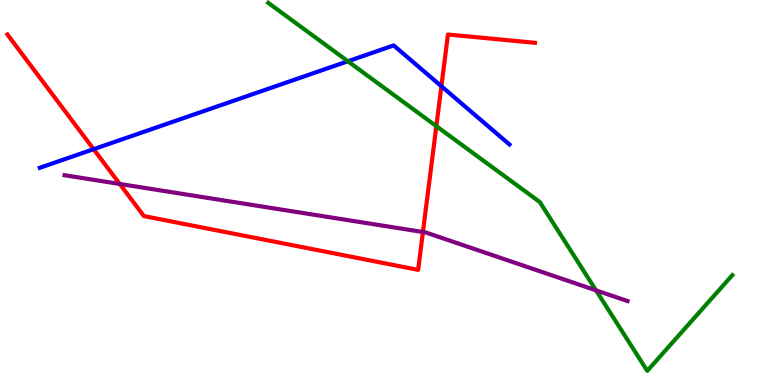[{'lines': ['blue', 'red'], 'intersections': [{'x': 1.21, 'y': 6.12}, {'x': 5.7, 'y': 7.76}]}, {'lines': ['green', 'red'], 'intersections': [{'x': 5.63, 'y': 6.72}]}, {'lines': ['purple', 'red'], 'intersections': [{'x': 1.55, 'y': 5.22}, {'x': 5.46, 'y': 3.97}]}, {'lines': ['blue', 'green'], 'intersections': [{'x': 4.49, 'y': 8.41}]}, {'lines': ['blue', 'purple'], 'intersections': []}, {'lines': ['green', 'purple'], 'intersections': [{'x': 7.69, 'y': 2.46}]}]